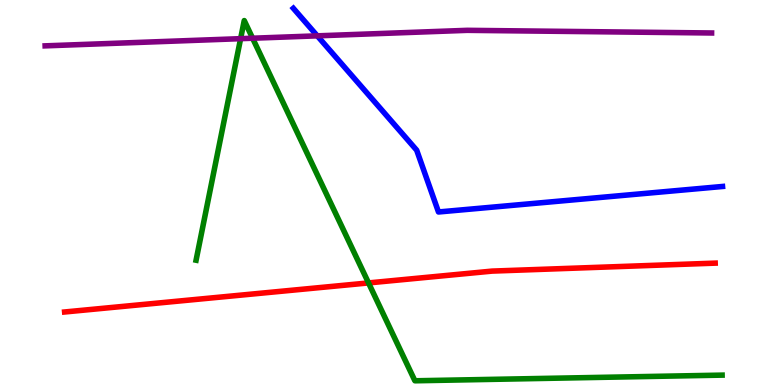[{'lines': ['blue', 'red'], 'intersections': []}, {'lines': ['green', 'red'], 'intersections': [{'x': 4.76, 'y': 2.65}]}, {'lines': ['purple', 'red'], 'intersections': []}, {'lines': ['blue', 'green'], 'intersections': []}, {'lines': ['blue', 'purple'], 'intersections': [{'x': 4.09, 'y': 9.07}]}, {'lines': ['green', 'purple'], 'intersections': [{'x': 3.1, 'y': 9.0}, {'x': 3.26, 'y': 9.01}]}]